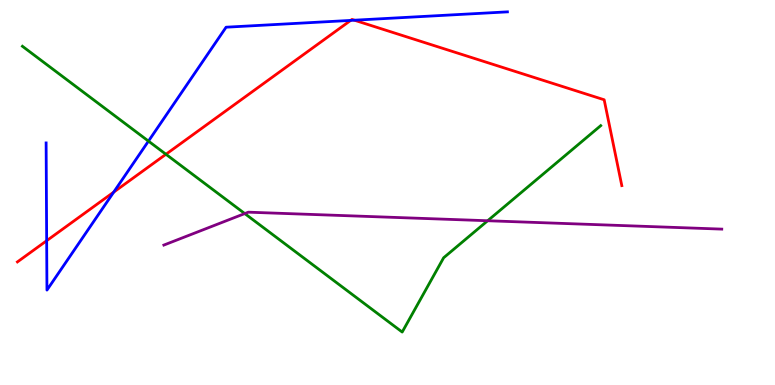[{'lines': ['blue', 'red'], 'intersections': [{'x': 0.602, 'y': 3.75}, {'x': 1.47, 'y': 5.01}, {'x': 4.52, 'y': 9.47}, {'x': 4.57, 'y': 9.48}]}, {'lines': ['green', 'red'], 'intersections': [{'x': 2.14, 'y': 5.99}]}, {'lines': ['purple', 'red'], 'intersections': []}, {'lines': ['blue', 'green'], 'intersections': [{'x': 1.92, 'y': 6.33}]}, {'lines': ['blue', 'purple'], 'intersections': []}, {'lines': ['green', 'purple'], 'intersections': [{'x': 3.16, 'y': 4.45}, {'x': 6.29, 'y': 4.27}]}]